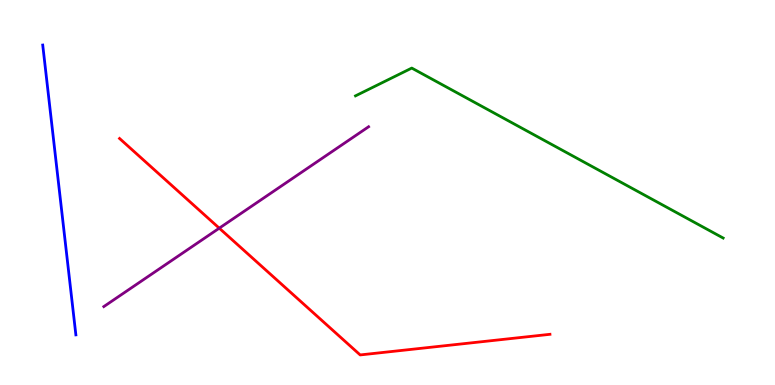[{'lines': ['blue', 'red'], 'intersections': []}, {'lines': ['green', 'red'], 'intersections': []}, {'lines': ['purple', 'red'], 'intersections': [{'x': 2.83, 'y': 4.07}]}, {'lines': ['blue', 'green'], 'intersections': []}, {'lines': ['blue', 'purple'], 'intersections': []}, {'lines': ['green', 'purple'], 'intersections': []}]